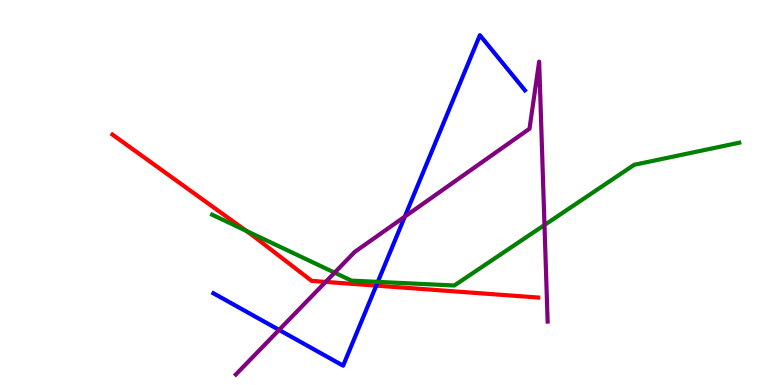[{'lines': ['blue', 'red'], 'intersections': [{'x': 4.86, 'y': 2.58}]}, {'lines': ['green', 'red'], 'intersections': [{'x': 3.18, 'y': 4.01}]}, {'lines': ['purple', 'red'], 'intersections': [{'x': 4.2, 'y': 2.68}]}, {'lines': ['blue', 'green'], 'intersections': [{'x': 4.88, 'y': 2.68}]}, {'lines': ['blue', 'purple'], 'intersections': [{'x': 3.6, 'y': 1.43}, {'x': 5.22, 'y': 4.37}]}, {'lines': ['green', 'purple'], 'intersections': [{'x': 4.32, 'y': 2.92}, {'x': 7.03, 'y': 4.16}]}]